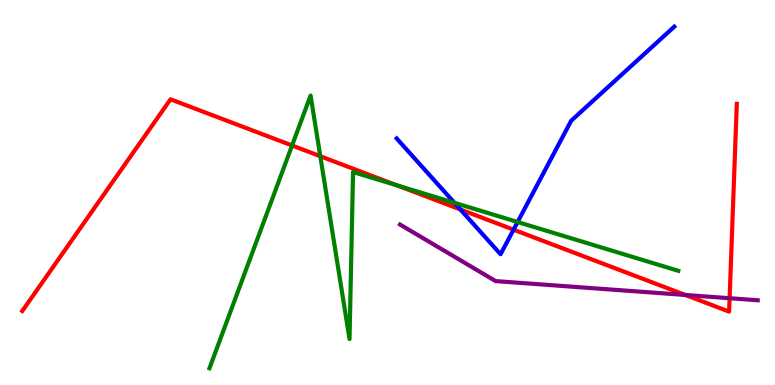[{'lines': ['blue', 'red'], 'intersections': [{'x': 5.94, 'y': 4.56}, {'x': 6.63, 'y': 4.03}]}, {'lines': ['green', 'red'], 'intersections': [{'x': 3.77, 'y': 6.22}, {'x': 4.13, 'y': 5.94}, {'x': 5.12, 'y': 5.18}]}, {'lines': ['purple', 'red'], 'intersections': [{'x': 8.84, 'y': 2.34}, {'x': 9.41, 'y': 2.25}]}, {'lines': ['blue', 'green'], 'intersections': [{'x': 5.86, 'y': 4.73}, {'x': 6.68, 'y': 4.23}]}, {'lines': ['blue', 'purple'], 'intersections': []}, {'lines': ['green', 'purple'], 'intersections': []}]